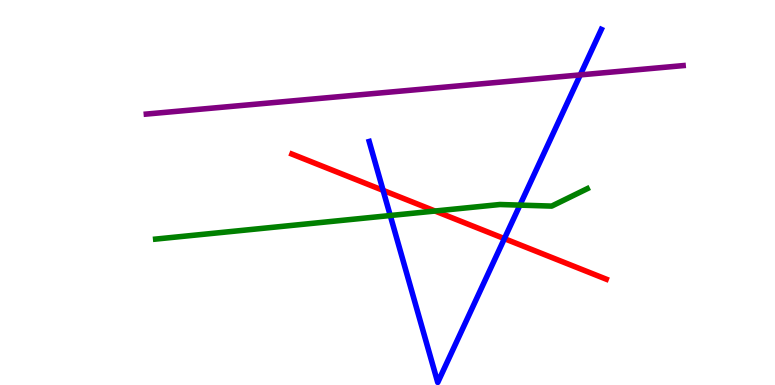[{'lines': ['blue', 'red'], 'intersections': [{'x': 4.94, 'y': 5.06}, {'x': 6.51, 'y': 3.8}]}, {'lines': ['green', 'red'], 'intersections': [{'x': 5.61, 'y': 4.52}]}, {'lines': ['purple', 'red'], 'intersections': []}, {'lines': ['blue', 'green'], 'intersections': [{'x': 5.04, 'y': 4.4}, {'x': 6.71, 'y': 4.67}]}, {'lines': ['blue', 'purple'], 'intersections': [{'x': 7.49, 'y': 8.05}]}, {'lines': ['green', 'purple'], 'intersections': []}]